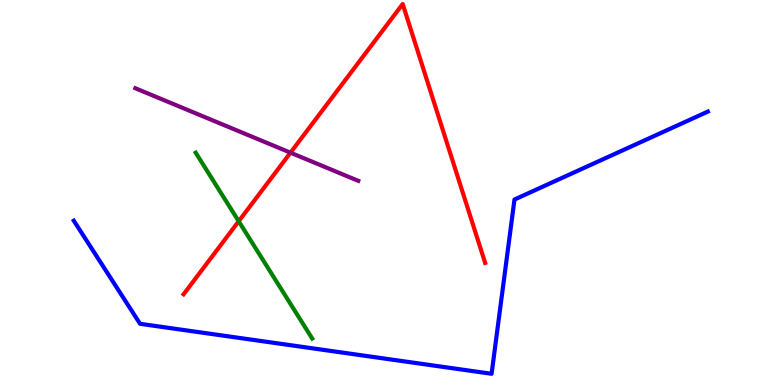[{'lines': ['blue', 'red'], 'intersections': []}, {'lines': ['green', 'red'], 'intersections': [{'x': 3.08, 'y': 4.25}]}, {'lines': ['purple', 'red'], 'intersections': [{'x': 3.75, 'y': 6.03}]}, {'lines': ['blue', 'green'], 'intersections': []}, {'lines': ['blue', 'purple'], 'intersections': []}, {'lines': ['green', 'purple'], 'intersections': []}]